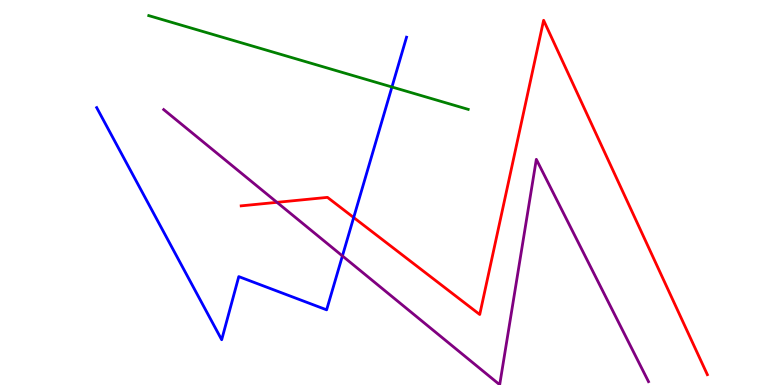[{'lines': ['blue', 'red'], 'intersections': [{'x': 4.56, 'y': 4.35}]}, {'lines': ['green', 'red'], 'intersections': []}, {'lines': ['purple', 'red'], 'intersections': [{'x': 3.57, 'y': 4.74}]}, {'lines': ['blue', 'green'], 'intersections': [{'x': 5.06, 'y': 7.74}]}, {'lines': ['blue', 'purple'], 'intersections': [{'x': 4.42, 'y': 3.35}]}, {'lines': ['green', 'purple'], 'intersections': []}]